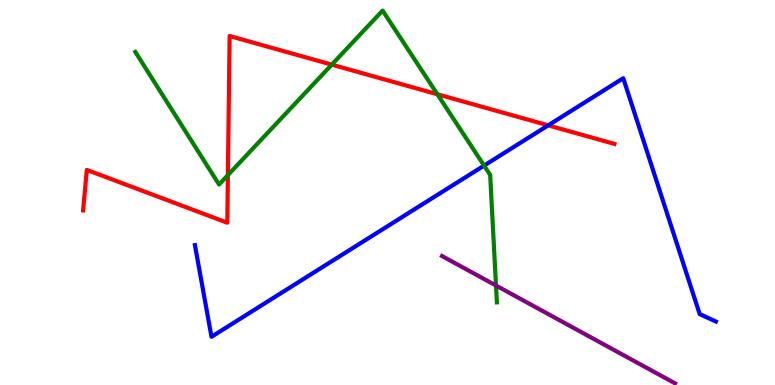[{'lines': ['blue', 'red'], 'intersections': [{'x': 7.07, 'y': 6.74}]}, {'lines': ['green', 'red'], 'intersections': [{'x': 2.94, 'y': 5.45}, {'x': 4.28, 'y': 8.32}, {'x': 5.64, 'y': 7.55}]}, {'lines': ['purple', 'red'], 'intersections': []}, {'lines': ['blue', 'green'], 'intersections': [{'x': 6.25, 'y': 5.7}]}, {'lines': ['blue', 'purple'], 'intersections': []}, {'lines': ['green', 'purple'], 'intersections': [{'x': 6.4, 'y': 2.58}]}]